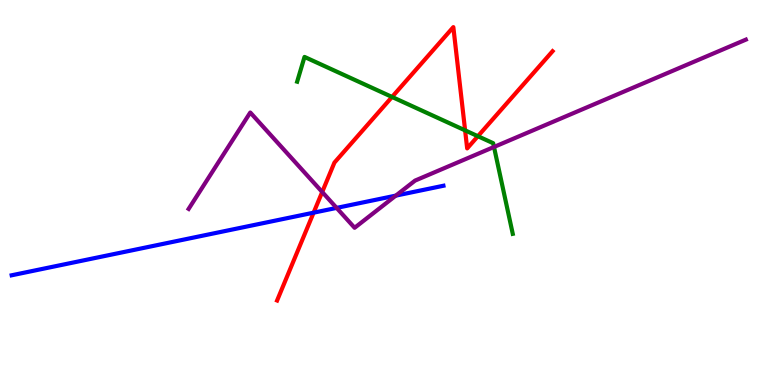[{'lines': ['blue', 'red'], 'intersections': [{'x': 4.05, 'y': 4.48}]}, {'lines': ['green', 'red'], 'intersections': [{'x': 5.06, 'y': 7.48}, {'x': 6.0, 'y': 6.61}, {'x': 6.17, 'y': 6.46}]}, {'lines': ['purple', 'red'], 'intersections': [{'x': 4.16, 'y': 5.01}]}, {'lines': ['blue', 'green'], 'intersections': []}, {'lines': ['blue', 'purple'], 'intersections': [{'x': 4.34, 'y': 4.6}, {'x': 5.11, 'y': 4.92}]}, {'lines': ['green', 'purple'], 'intersections': [{'x': 6.37, 'y': 6.18}]}]